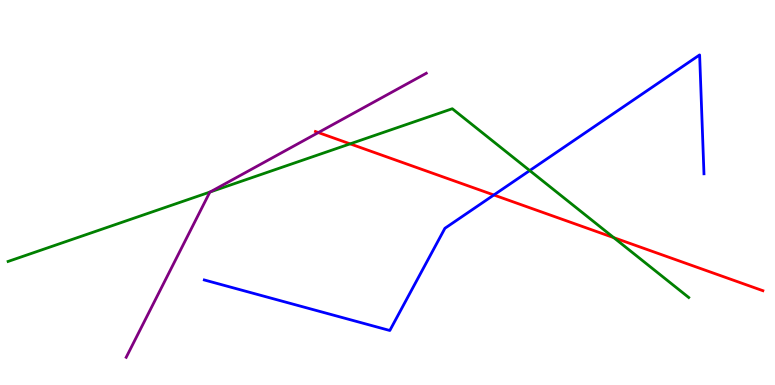[{'lines': ['blue', 'red'], 'intersections': [{'x': 6.37, 'y': 4.94}]}, {'lines': ['green', 'red'], 'intersections': [{'x': 4.52, 'y': 6.26}, {'x': 7.92, 'y': 3.83}]}, {'lines': ['purple', 'red'], 'intersections': [{'x': 4.11, 'y': 6.56}]}, {'lines': ['blue', 'green'], 'intersections': [{'x': 6.84, 'y': 5.57}]}, {'lines': ['blue', 'purple'], 'intersections': []}, {'lines': ['green', 'purple'], 'intersections': [{'x': 2.71, 'y': 5.01}]}]